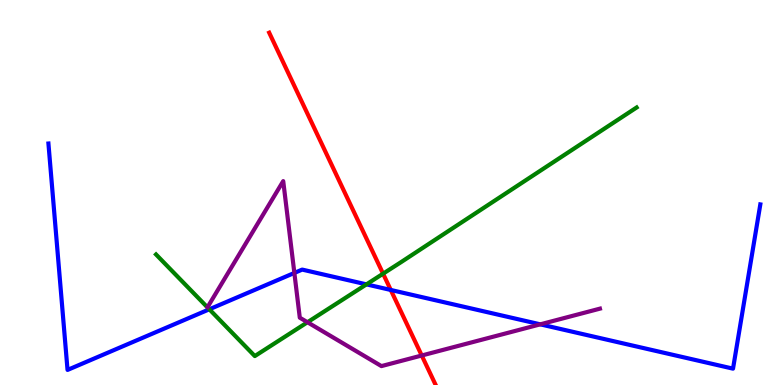[{'lines': ['blue', 'red'], 'intersections': [{'x': 5.04, 'y': 2.47}]}, {'lines': ['green', 'red'], 'intersections': [{'x': 4.94, 'y': 2.89}]}, {'lines': ['purple', 'red'], 'intersections': [{'x': 5.44, 'y': 0.766}]}, {'lines': ['blue', 'green'], 'intersections': [{'x': 2.7, 'y': 1.97}, {'x': 4.73, 'y': 2.61}]}, {'lines': ['blue', 'purple'], 'intersections': [{'x': 3.8, 'y': 2.91}, {'x': 6.97, 'y': 1.58}]}, {'lines': ['green', 'purple'], 'intersections': [{'x': 3.97, 'y': 1.63}]}]